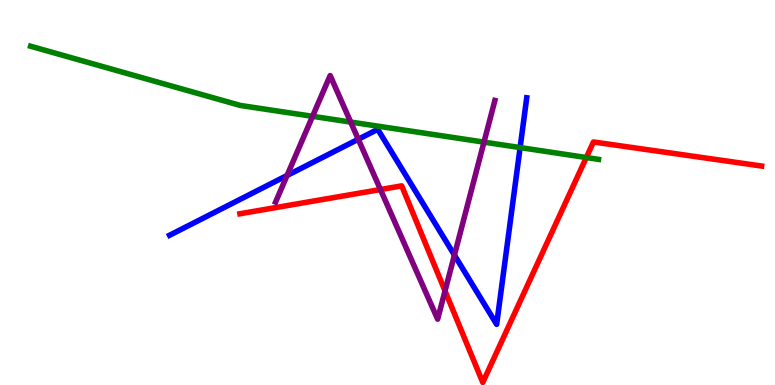[{'lines': ['blue', 'red'], 'intersections': []}, {'lines': ['green', 'red'], 'intersections': [{'x': 7.57, 'y': 5.91}]}, {'lines': ['purple', 'red'], 'intersections': [{'x': 4.91, 'y': 5.08}, {'x': 5.74, 'y': 2.44}]}, {'lines': ['blue', 'green'], 'intersections': [{'x': 6.71, 'y': 6.17}]}, {'lines': ['blue', 'purple'], 'intersections': [{'x': 3.7, 'y': 5.44}, {'x': 4.62, 'y': 6.38}, {'x': 5.86, 'y': 3.37}]}, {'lines': ['green', 'purple'], 'intersections': [{'x': 4.03, 'y': 6.98}, {'x': 4.52, 'y': 6.83}, {'x': 6.24, 'y': 6.31}]}]